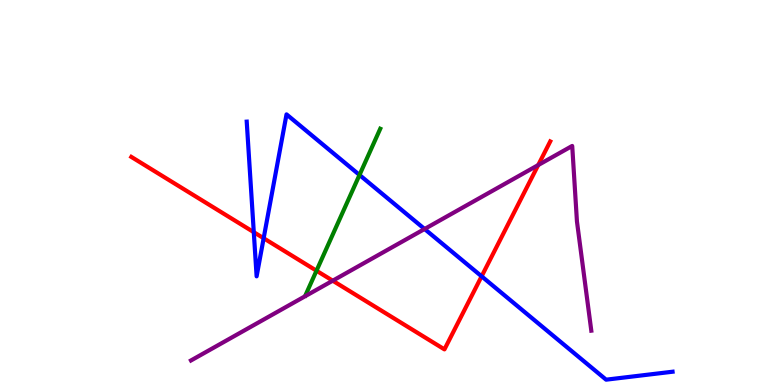[{'lines': ['blue', 'red'], 'intersections': [{'x': 3.27, 'y': 3.97}, {'x': 3.4, 'y': 3.81}, {'x': 6.21, 'y': 2.82}]}, {'lines': ['green', 'red'], 'intersections': [{'x': 4.08, 'y': 2.97}]}, {'lines': ['purple', 'red'], 'intersections': [{'x': 4.29, 'y': 2.71}, {'x': 6.94, 'y': 5.71}]}, {'lines': ['blue', 'green'], 'intersections': [{'x': 4.64, 'y': 5.46}]}, {'lines': ['blue', 'purple'], 'intersections': [{'x': 5.48, 'y': 4.05}]}, {'lines': ['green', 'purple'], 'intersections': []}]